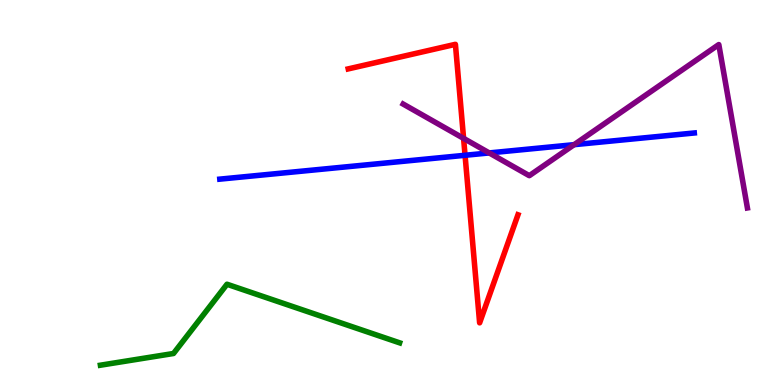[{'lines': ['blue', 'red'], 'intersections': [{'x': 6.0, 'y': 5.97}]}, {'lines': ['green', 'red'], 'intersections': []}, {'lines': ['purple', 'red'], 'intersections': [{'x': 5.98, 'y': 6.41}]}, {'lines': ['blue', 'green'], 'intersections': []}, {'lines': ['blue', 'purple'], 'intersections': [{'x': 6.31, 'y': 6.03}, {'x': 7.41, 'y': 6.24}]}, {'lines': ['green', 'purple'], 'intersections': []}]